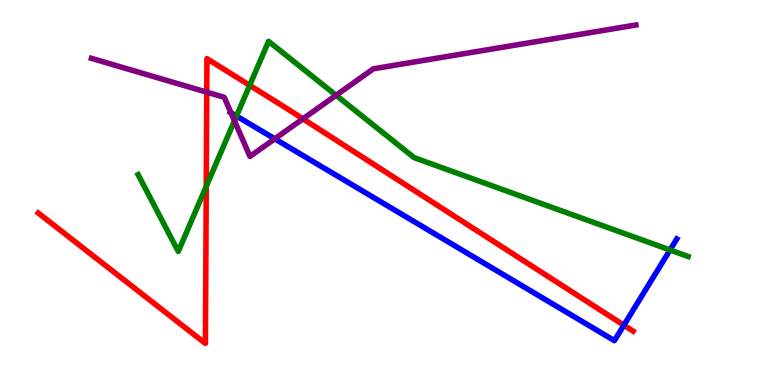[{'lines': ['blue', 'red'], 'intersections': [{'x': 8.05, 'y': 1.55}]}, {'lines': ['green', 'red'], 'intersections': [{'x': 2.66, 'y': 5.16}, {'x': 3.22, 'y': 7.78}]}, {'lines': ['purple', 'red'], 'intersections': [{'x': 2.67, 'y': 7.61}, {'x': 3.91, 'y': 6.91}]}, {'lines': ['blue', 'green'], 'intersections': [{'x': 3.05, 'y': 6.99}, {'x': 8.65, 'y': 3.51}]}, {'lines': ['blue', 'purple'], 'intersections': [{'x': 2.98, 'y': 7.07}, {'x': 3.55, 'y': 6.39}]}, {'lines': ['green', 'purple'], 'intersections': [{'x': 3.03, 'y': 6.86}, {'x': 4.34, 'y': 7.53}]}]